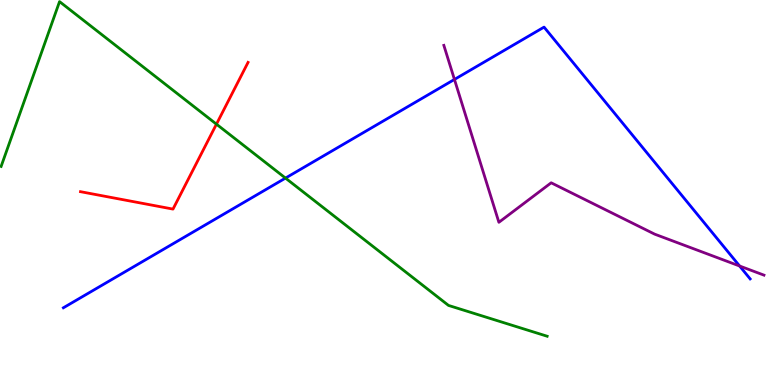[{'lines': ['blue', 'red'], 'intersections': []}, {'lines': ['green', 'red'], 'intersections': [{'x': 2.79, 'y': 6.77}]}, {'lines': ['purple', 'red'], 'intersections': []}, {'lines': ['blue', 'green'], 'intersections': [{'x': 3.68, 'y': 5.37}]}, {'lines': ['blue', 'purple'], 'intersections': [{'x': 5.86, 'y': 7.94}, {'x': 9.54, 'y': 3.09}]}, {'lines': ['green', 'purple'], 'intersections': []}]